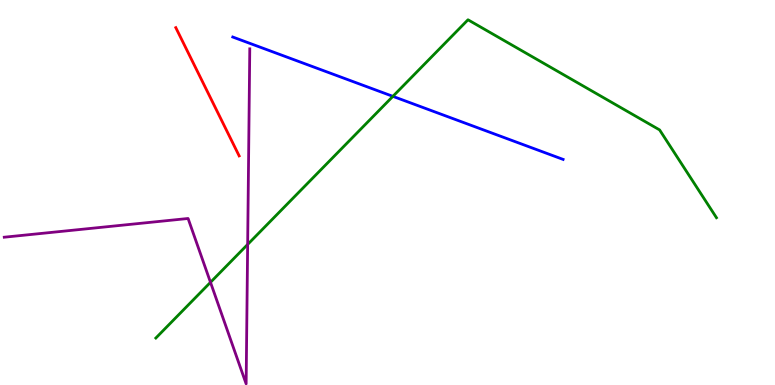[{'lines': ['blue', 'red'], 'intersections': []}, {'lines': ['green', 'red'], 'intersections': []}, {'lines': ['purple', 'red'], 'intersections': []}, {'lines': ['blue', 'green'], 'intersections': [{'x': 5.07, 'y': 7.5}]}, {'lines': ['blue', 'purple'], 'intersections': []}, {'lines': ['green', 'purple'], 'intersections': [{'x': 2.72, 'y': 2.67}, {'x': 3.2, 'y': 3.65}]}]